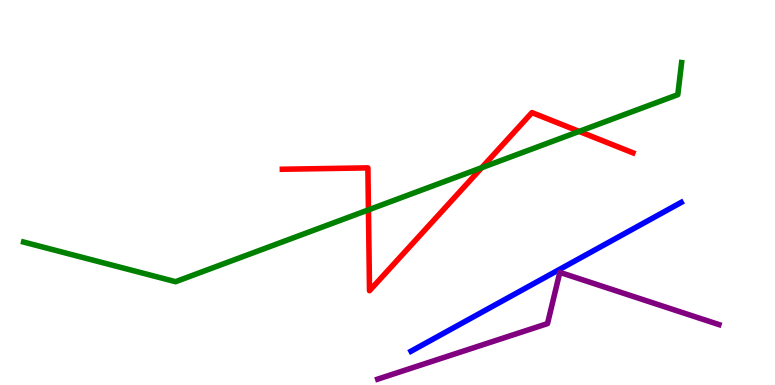[{'lines': ['blue', 'red'], 'intersections': []}, {'lines': ['green', 'red'], 'intersections': [{'x': 4.75, 'y': 4.55}, {'x': 6.22, 'y': 5.64}, {'x': 7.47, 'y': 6.59}]}, {'lines': ['purple', 'red'], 'intersections': []}, {'lines': ['blue', 'green'], 'intersections': []}, {'lines': ['blue', 'purple'], 'intersections': []}, {'lines': ['green', 'purple'], 'intersections': []}]